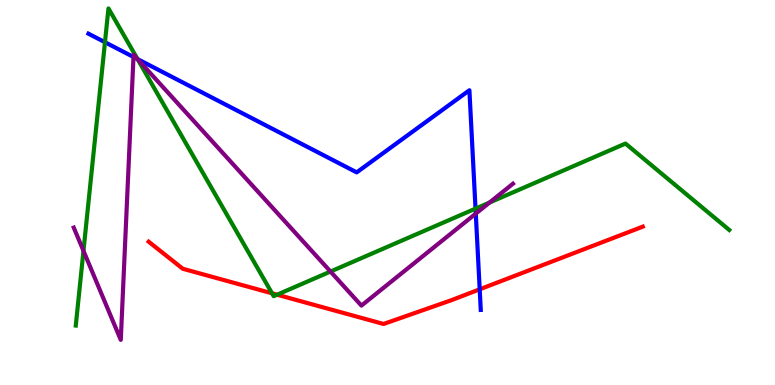[{'lines': ['blue', 'red'], 'intersections': [{'x': 6.19, 'y': 2.49}]}, {'lines': ['green', 'red'], 'intersections': [{'x': 3.51, 'y': 2.38}, {'x': 3.58, 'y': 2.35}]}, {'lines': ['purple', 'red'], 'intersections': []}, {'lines': ['blue', 'green'], 'intersections': [{'x': 1.35, 'y': 8.9}, {'x': 1.77, 'y': 8.47}, {'x': 6.14, 'y': 4.58}]}, {'lines': ['blue', 'purple'], 'intersections': [{'x': 1.72, 'y': 8.52}, {'x': 1.77, 'y': 8.47}, {'x': 6.14, 'y': 4.45}]}, {'lines': ['green', 'purple'], 'intersections': [{'x': 1.08, 'y': 3.48}, {'x': 1.78, 'y': 8.46}, {'x': 4.26, 'y': 2.95}, {'x': 6.32, 'y': 4.74}]}]